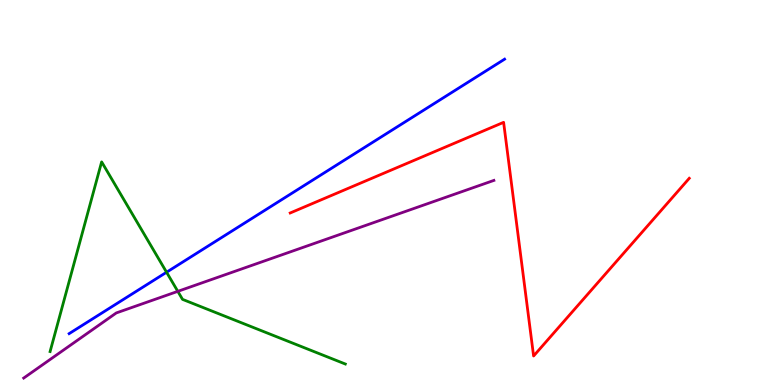[{'lines': ['blue', 'red'], 'intersections': []}, {'lines': ['green', 'red'], 'intersections': []}, {'lines': ['purple', 'red'], 'intersections': []}, {'lines': ['blue', 'green'], 'intersections': [{'x': 2.15, 'y': 2.93}]}, {'lines': ['blue', 'purple'], 'intersections': []}, {'lines': ['green', 'purple'], 'intersections': [{'x': 2.29, 'y': 2.43}]}]